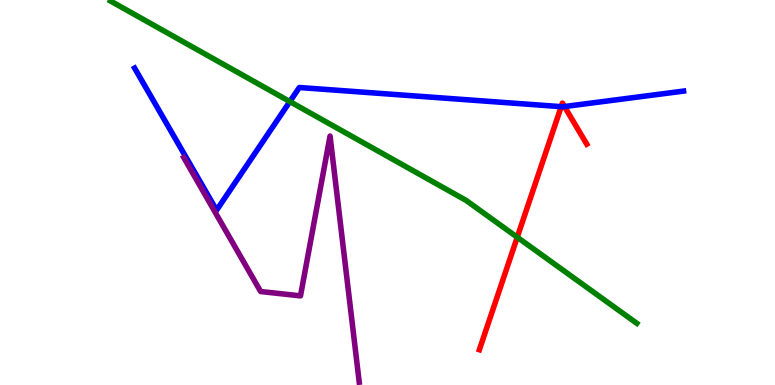[{'lines': ['blue', 'red'], 'intersections': [{'x': 7.24, 'y': 7.23}, {'x': 7.28, 'y': 7.23}]}, {'lines': ['green', 'red'], 'intersections': [{'x': 6.67, 'y': 3.84}]}, {'lines': ['purple', 'red'], 'intersections': []}, {'lines': ['blue', 'green'], 'intersections': [{'x': 3.74, 'y': 7.36}]}, {'lines': ['blue', 'purple'], 'intersections': []}, {'lines': ['green', 'purple'], 'intersections': []}]